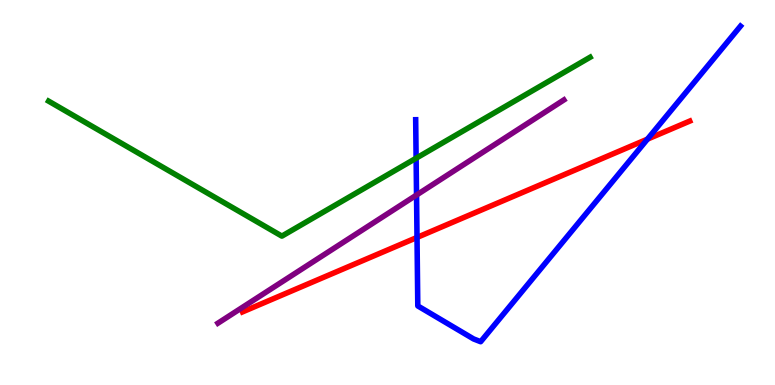[{'lines': ['blue', 'red'], 'intersections': [{'x': 5.38, 'y': 3.83}, {'x': 8.35, 'y': 6.39}]}, {'lines': ['green', 'red'], 'intersections': []}, {'lines': ['purple', 'red'], 'intersections': []}, {'lines': ['blue', 'green'], 'intersections': [{'x': 5.37, 'y': 5.89}]}, {'lines': ['blue', 'purple'], 'intersections': [{'x': 5.37, 'y': 4.93}]}, {'lines': ['green', 'purple'], 'intersections': []}]